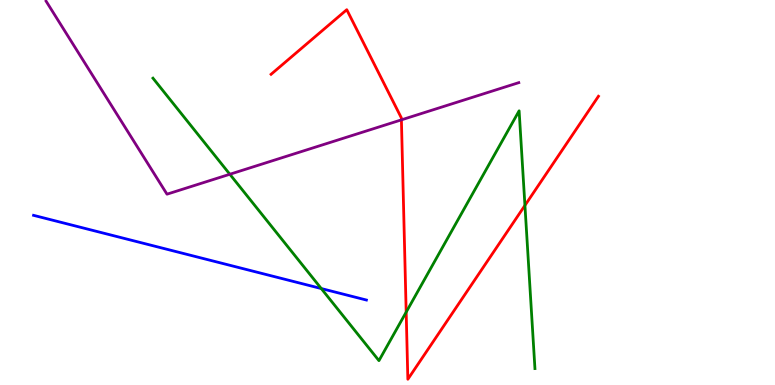[{'lines': ['blue', 'red'], 'intersections': []}, {'lines': ['green', 'red'], 'intersections': [{'x': 5.24, 'y': 1.89}, {'x': 6.77, 'y': 4.66}]}, {'lines': ['purple', 'red'], 'intersections': [{'x': 5.18, 'y': 6.89}]}, {'lines': ['blue', 'green'], 'intersections': [{'x': 4.15, 'y': 2.51}]}, {'lines': ['blue', 'purple'], 'intersections': []}, {'lines': ['green', 'purple'], 'intersections': [{'x': 2.97, 'y': 5.47}]}]